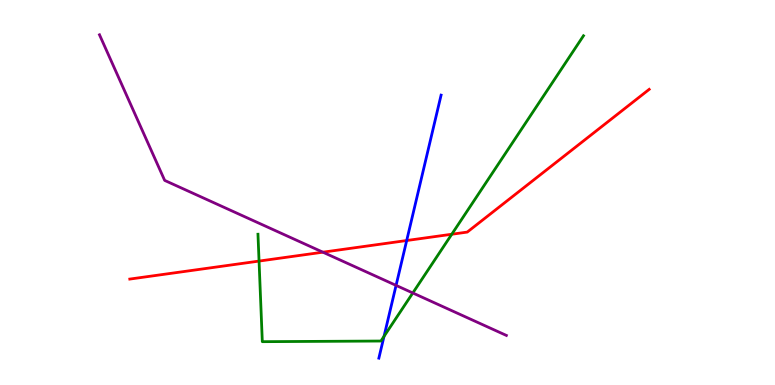[{'lines': ['blue', 'red'], 'intersections': [{'x': 5.25, 'y': 3.75}]}, {'lines': ['green', 'red'], 'intersections': [{'x': 3.34, 'y': 3.22}, {'x': 5.83, 'y': 3.92}]}, {'lines': ['purple', 'red'], 'intersections': [{'x': 4.17, 'y': 3.45}]}, {'lines': ['blue', 'green'], 'intersections': [{'x': 4.96, 'y': 1.26}]}, {'lines': ['blue', 'purple'], 'intersections': [{'x': 5.11, 'y': 2.59}]}, {'lines': ['green', 'purple'], 'intersections': [{'x': 5.33, 'y': 2.39}]}]